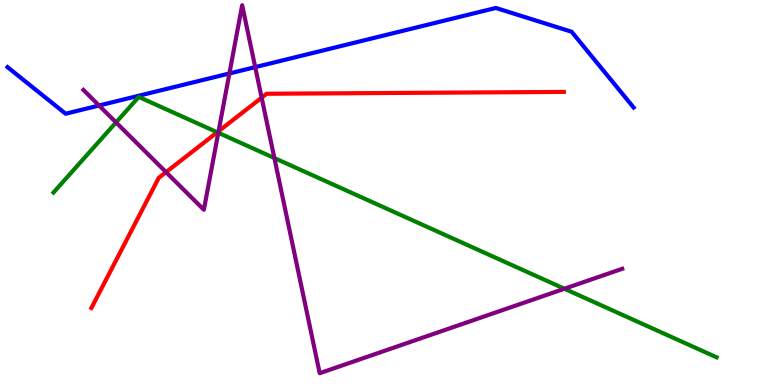[{'lines': ['blue', 'red'], 'intersections': []}, {'lines': ['green', 'red'], 'intersections': [{'x': 2.8, 'y': 6.56}]}, {'lines': ['purple', 'red'], 'intersections': [{'x': 2.14, 'y': 5.53}, {'x': 2.82, 'y': 6.59}, {'x': 3.38, 'y': 7.46}]}, {'lines': ['blue', 'green'], 'intersections': []}, {'lines': ['blue', 'purple'], 'intersections': [{'x': 1.28, 'y': 7.26}, {'x': 2.96, 'y': 8.09}, {'x': 3.29, 'y': 8.26}]}, {'lines': ['green', 'purple'], 'intersections': [{'x': 1.5, 'y': 6.82}, {'x': 2.82, 'y': 6.55}, {'x': 3.54, 'y': 5.9}, {'x': 7.28, 'y': 2.5}]}]